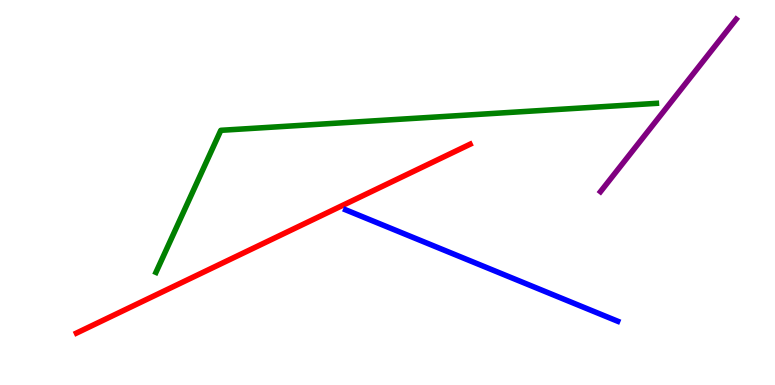[{'lines': ['blue', 'red'], 'intersections': []}, {'lines': ['green', 'red'], 'intersections': []}, {'lines': ['purple', 'red'], 'intersections': []}, {'lines': ['blue', 'green'], 'intersections': []}, {'lines': ['blue', 'purple'], 'intersections': []}, {'lines': ['green', 'purple'], 'intersections': []}]